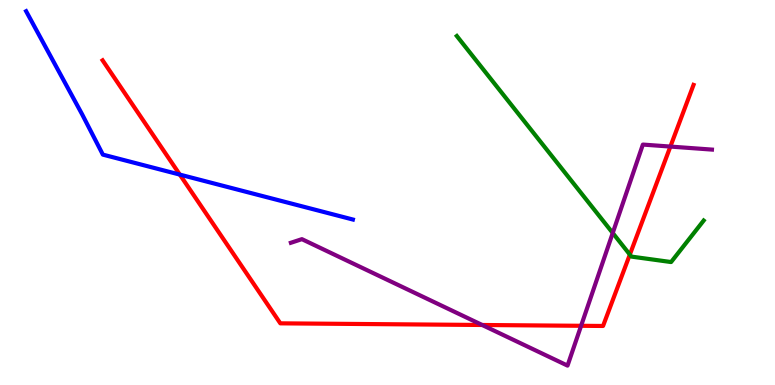[{'lines': ['blue', 'red'], 'intersections': [{'x': 2.32, 'y': 5.47}]}, {'lines': ['green', 'red'], 'intersections': [{'x': 8.13, 'y': 3.39}]}, {'lines': ['purple', 'red'], 'intersections': [{'x': 6.22, 'y': 1.56}, {'x': 7.5, 'y': 1.54}, {'x': 8.65, 'y': 6.19}]}, {'lines': ['blue', 'green'], 'intersections': []}, {'lines': ['blue', 'purple'], 'intersections': []}, {'lines': ['green', 'purple'], 'intersections': [{'x': 7.91, 'y': 3.95}]}]